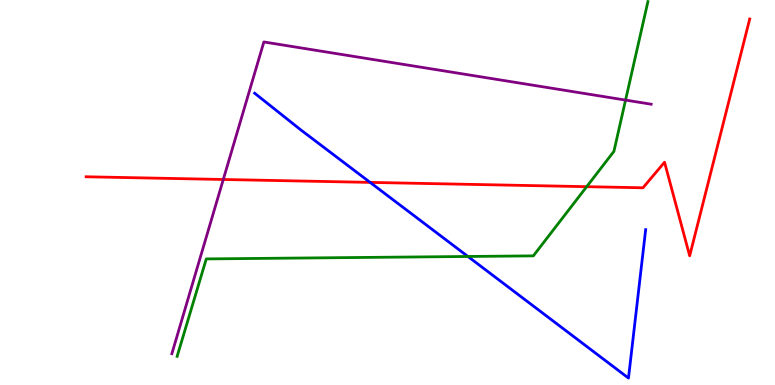[{'lines': ['blue', 'red'], 'intersections': [{'x': 4.78, 'y': 5.26}]}, {'lines': ['green', 'red'], 'intersections': [{'x': 7.57, 'y': 5.15}]}, {'lines': ['purple', 'red'], 'intersections': [{'x': 2.88, 'y': 5.34}]}, {'lines': ['blue', 'green'], 'intersections': [{'x': 6.04, 'y': 3.34}]}, {'lines': ['blue', 'purple'], 'intersections': []}, {'lines': ['green', 'purple'], 'intersections': [{'x': 8.07, 'y': 7.4}]}]